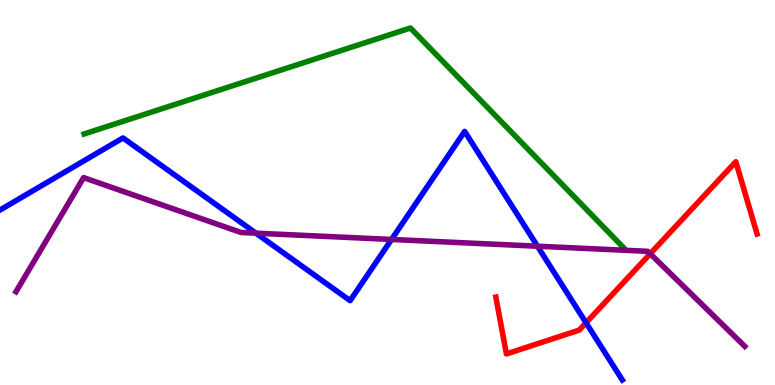[{'lines': ['blue', 'red'], 'intersections': [{'x': 7.56, 'y': 1.62}]}, {'lines': ['green', 'red'], 'intersections': []}, {'lines': ['purple', 'red'], 'intersections': [{'x': 8.39, 'y': 3.41}]}, {'lines': ['blue', 'green'], 'intersections': []}, {'lines': ['blue', 'purple'], 'intersections': [{'x': 3.3, 'y': 3.94}, {'x': 5.05, 'y': 3.78}, {'x': 6.94, 'y': 3.6}]}, {'lines': ['green', 'purple'], 'intersections': []}]